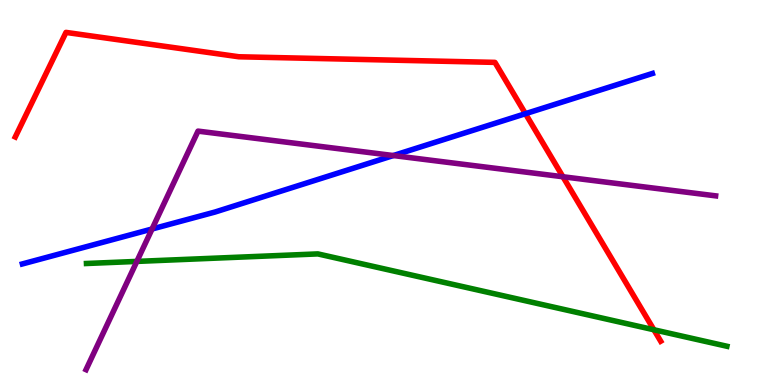[{'lines': ['blue', 'red'], 'intersections': [{'x': 6.78, 'y': 7.05}]}, {'lines': ['green', 'red'], 'intersections': [{'x': 8.44, 'y': 1.43}]}, {'lines': ['purple', 'red'], 'intersections': [{'x': 7.26, 'y': 5.41}]}, {'lines': ['blue', 'green'], 'intersections': []}, {'lines': ['blue', 'purple'], 'intersections': [{'x': 1.96, 'y': 4.05}, {'x': 5.08, 'y': 5.96}]}, {'lines': ['green', 'purple'], 'intersections': [{'x': 1.77, 'y': 3.21}]}]